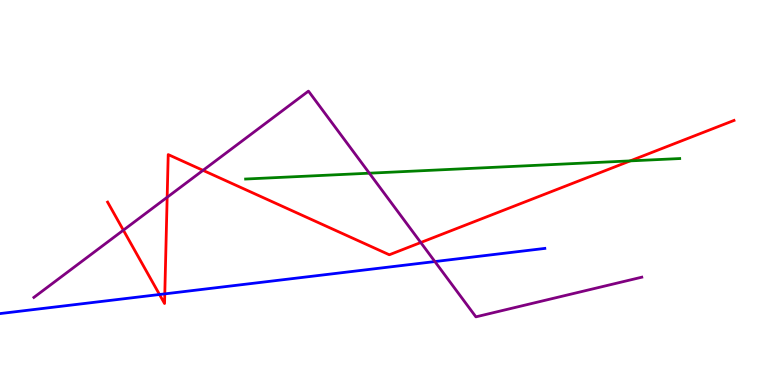[{'lines': ['blue', 'red'], 'intersections': [{'x': 2.06, 'y': 2.35}, {'x': 2.13, 'y': 2.37}]}, {'lines': ['green', 'red'], 'intersections': [{'x': 8.13, 'y': 5.82}]}, {'lines': ['purple', 'red'], 'intersections': [{'x': 1.59, 'y': 4.02}, {'x': 2.16, 'y': 4.88}, {'x': 2.62, 'y': 5.58}, {'x': 5.43, 'y': 3.7}]}, {'lines': ['blue', 'green'], 'intersections': []}, {'lines': ['blue', 'purple'], 'intersections': [{'x': 5.61, 'y': 3.21}]}, {'lines': ['green', 'purple'], 'intersections': [{'x': 4.77, 'y': 5.5}]}]